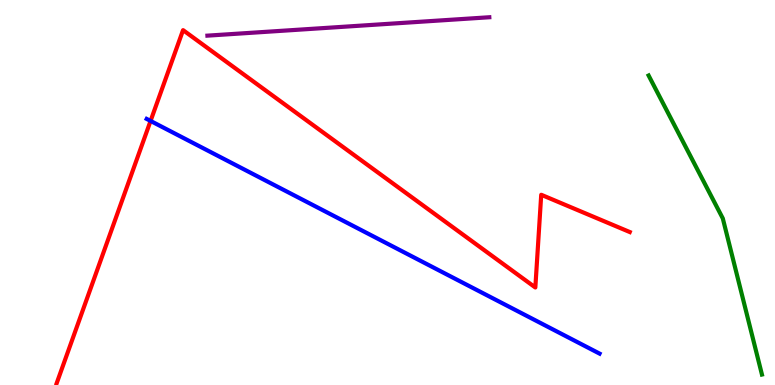[{'lines': ['blue', 'red'], 'intersections': [{'x': 1.94, 'y': 6.86}]}, {'lines': ['green', 'red'], 'intersections': []}, {'lines': ['purple', 'red'], 'intersections': []}, {'lines': ['blue', 'green'], 'intersections': []}, {'lines': ['blue', 'purple'], 'intersections': []}, {'lines': ['green', 'purple'], 'intersections': []}]